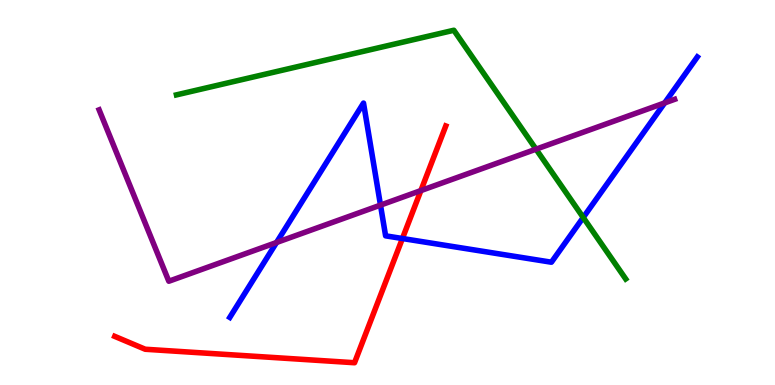[{'lines': ['blue', 'red'], 'intersections': [{'x': 5.19, 'y': 3.8}]}, {'lines': ['green', 'red'], 'intersections': []}, {'lines': ['purple', 'red'], 'intersections': [{'x': 5.43, 'y': 5.05}]}, {'lines': ['blue', 'green'], 'intersections': [{'x': 7.53, 'y': 4.35}]}, {'lines': ['blue', 'purple'], 'intersections': [{'x': 3.57, 'y': 3.7}, {'x': 4.91, 'y': 4.67}, {'x': 8.58, 'y': 7.33}]}, {'lines': ['green', 'purple'], 'intersections': [{'x': 6.92, 'y': 6.13}]}]